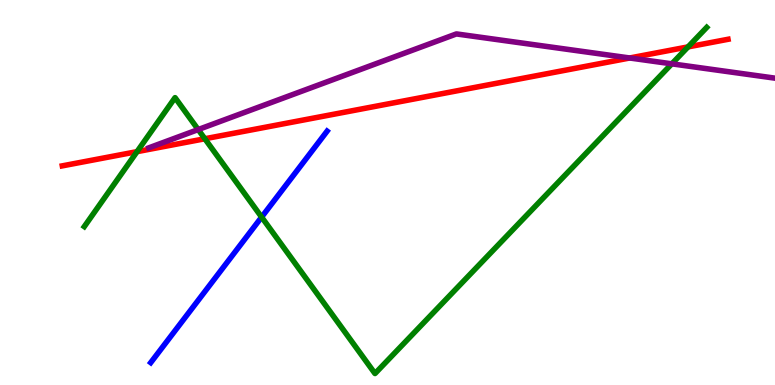[{'lines': ['blue', 'red'], 'intersections': []}, {'lines': ['green', 'red'], 'intersections': [{'x': 1.77, 'y': 6.06}, {'x': 2.64, 'y': 6.4}, {'x': 8.88, 'y': 8.78}]}, {'lines': ['purple', 'red'], 'intersections': [{'x': 8.13, 'y': 8.49}]}, {'lines': ['blue', 'green'], 'intersections': [{'x': 3.38, 'y': 4.36}]}, {'lines': ['blue', 'purple'], 'intersections': []}, {'lines': ['green', 'purple'], 'intersections': [{'x': 2.56, 'y': 6.63}, {'x': 8.67, 'y': 8.34}]}]